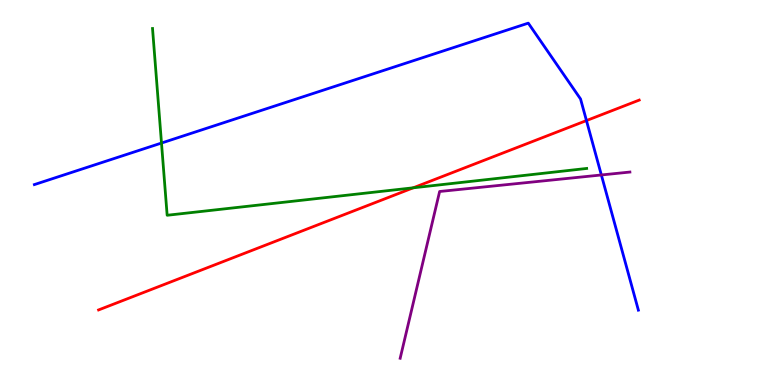[{'lines': ['blue', 'red'], 'intersections': [{'x': 7.57, 'y': 6.87}]}, {'lines': ['green', 'red'], 'intersections': [{'x': 5.33, 'y': 5.12}]}, {'lines': ['purple', 'red'], 'intersections': []}, {'lines': ['blue', 'green'], 'intersections': [{'x': 2.08, 'y': 6.28}]}, {'lines': ['blue', 'purple'], 'intersections': [{'x': 7.76, 'y': 5.46}]}, {'lines': ['green', 'purple'], 'intersections': []}]